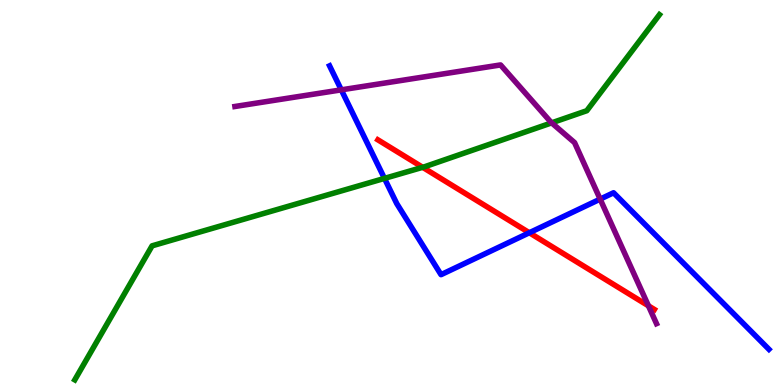[{'lines': ['blue', 'red'], 'intersections': [{'x': 6.83, 'y': 3.95}]}, {'lines': ['green', 'red'], 'intersections': [{'x': 5.45, 'y': 5.65}]}, {'lines': ['purple', 'red'], 'intersections': [{'x': 8.37, 'y': 2.06}]}, {'lines': ['blue', 'green'], 'intersections': [{'x': 4.96, 'y': 5.37}]}, {'lines': ['blue', 'purple'], 'intersections': [{'x': 4.4, 'y': 7.67}, {'x': 7.74, 'y': 4.83}]}, {'lines': ['green', 'purple'], 'intersections': [{'x': 7.12, 'y': 6.81}]}]